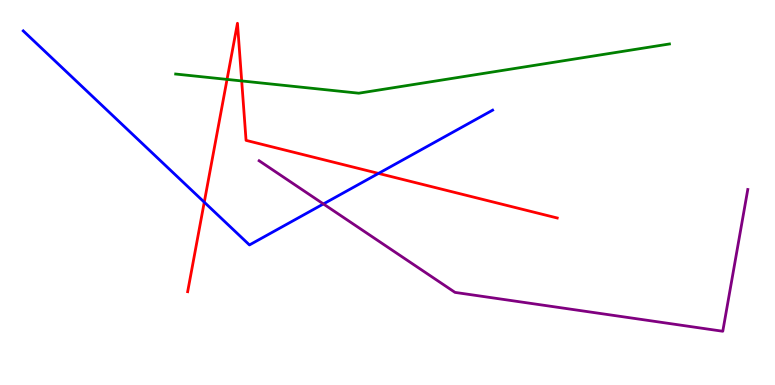[{'lines': ['blue', 'red'], 'intersections': [{'x': 2.64, 'y': 4.75}, {'x': 4.88, 'y': 5.5}]}, {'lines': ['green', 'red'], 'intersections': [{'x': 2.93, 'y': 7.94}, {'x': 3.12, 'y': 7.9}]}, {'lines': ['purple', 'red'], 'intersections': []}, {'lines': ['blue', 'green'], 'intersections': []}, {'lines': ['blue', 'purple'], 'intersections': [{'x': 4.17, 'y': 4.7}]}, {'lines': ['green', 'purple'], 'intersections': []}]